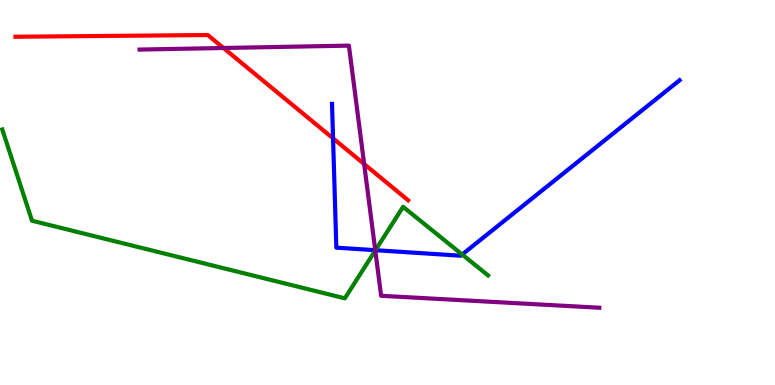[{'lines': ['blue', 'red'], 'intersections': [{'x': 4.3, 'y': 6.41}]}, {'lines': ['green', 'red'], 'intersections': []}, {'lines': ['purple', 'red'], 'intersections': [{'x': 2.88, 'y': 8.75}, {'x': 4.7, 'y': 5.74}]}, {'lines': ['blue', 'green'], 'intersections': [{'x': 4.84, 'y': 3.5}, {'x': 5.96, 'y': 3.39}]}, {'lines': ['blue', 'purple'], 'intersections': [{'x': 4.84, 'y': 3.5}]}, {'lines': ['green', 'purple'], 'intersections': [{'x': 4.84, 'y': 3.49}]}]